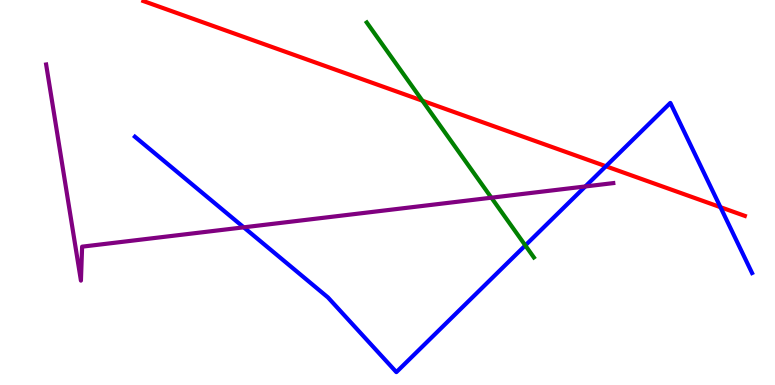[{'lines': ['blue', 'red'], 'intersections': [{'x': 7.82, 'y': 5.68}, {'x': 9.3, 'y': 4.62}]}, {'lines': ['green', 'red'], 'intersections': [{'x': 5.45, 'y': 7.38}]}, {'lines': ['purple', 'red'], 'intersections': []}, {'lines': ['blue', 'green'], 'intersections': [{'x': 6.78, 'y': 3.63}]}, {'lines': ['blue', 'purple'], 'intersections': [{'x': 3.14, 'y': 4.1}, {'x': 7.55, 'y': 5.16}]}, {'lines': ['green', 'purple'], 'intersections': [{'x': 6.34, 'y': 4.87}]}]